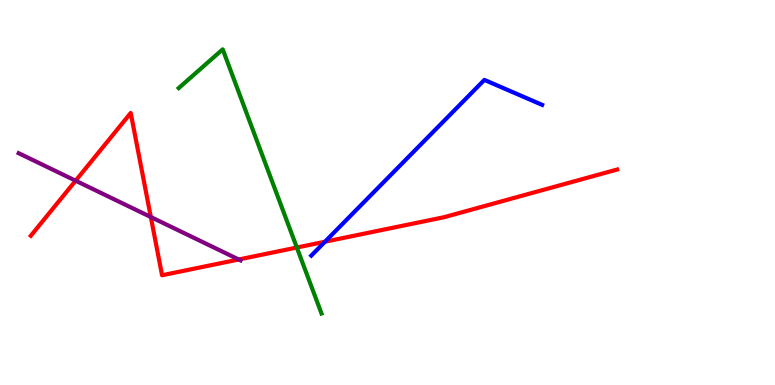[{'lines': ['blue', 'red'], 'intersections': [{'x': 4.19, 'y': 3.72}]}, {'lines': ['green', 'red'], 'intersections': [{'x': 3.83, 'y': 3.57}]}, {'lines': ['purple', 'red'], 'intersections': [{'x': 0.976, 'y': 5.31}, {'x': 1.95, 'y': 4.36}, {'x': 3.08, 'y': 3.26}]}, {'lines': ['blue', 'green'], 'intersections': []}, {'lines': ['blue', 'purple'], 'intersections': []}, {'lines': ['green', 'purple'], 'intersections': []}]